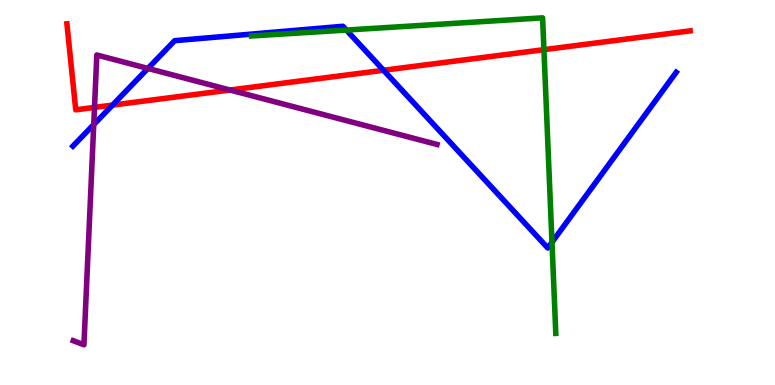[{'lines': ['blue', 'red'], 'intersections': [{'x': 1.45, 'y': 7.27}, {'x': 4.95, 'y': 8.17}]}, {'lines': ['green', 'red'], 'intersections': [{'x': 7.02, 'y': 8.71}]}, {'lines': ['purple', 'red'], 'intersections': [{'x': 1.22, 'y': 7.21}, {'x': 2.97, 'y': 7.66}]}, {'lines': ['blue', 'green'], 'intersections': [{'x': 4.47, 'y': 9.22}, {'x': 7.12, 'y': 3.71}]}, {'lines': ['blue', 'purple'], 'intersections': [{'x': 1.21, 'y': 6.76}, {'x': 1.91, 'y': 8.22}]}, {'lines': ['green', 'purple'], 'intersections': []}]